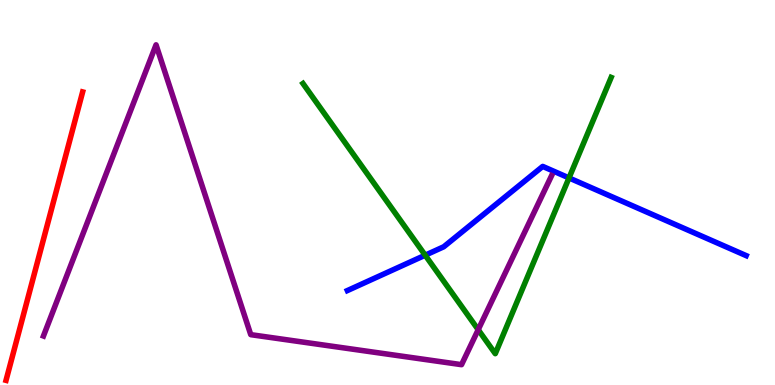[{'lines': ['blue', 'red'], 'intersections': []}, {'lines': ['green', 'red'], 'intersections': []}, {'lines': ['purple', 'red'], 'intersections': []}, {'lines': ['blue', 'green'], 'intersections': [{'x': 5.49, 'y': 3.37}, {'x': 7.34, 'y': 5.38}]}, {'lines': ['blue', 'purple'], 'intersections': []}, {'lines': ['green', 'purple'], 'intersections': [{'x': 6.17, 'y': 1.44}]}]